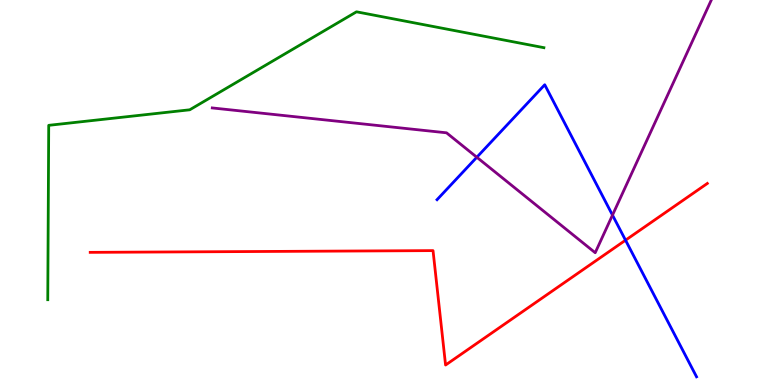[{'lines': ['blue', 'red'], 'intersections': [{'x': 8.07, 'y': 3.76}]}, {'lines': ['green', 'red'], 'intersections': []}, {'lines': ['purple', 'red'], 'intersections': []}, {'lines': ['blue', 'green'], 'intersections': []}, {'lines': ['blue', 'purple'], 'intersections': [{'x': 6.15, 'y': 5.92}, {'x': 7.9, 'y': 4.41}]}, {'lines': ['green', 'purple'], 'intersections': []}]